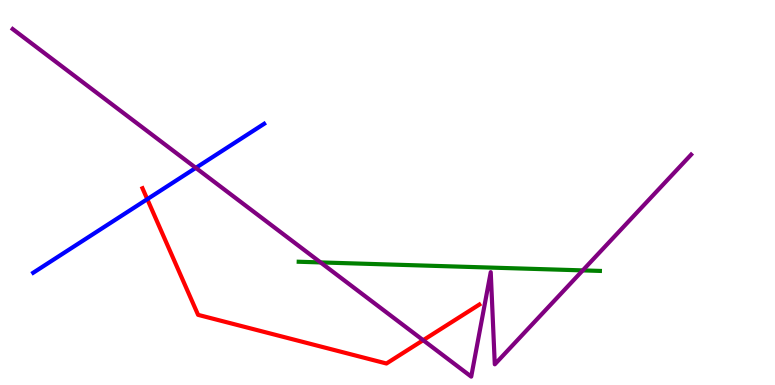[{'lines': ['blue', 'red'], 'intersections': [{'x': 1.9, 'y': 4.83}]}, {'lines': ['green', 'red'], 'intersections': []}, {'lines': ['purple', 'red'], 'intersections': [{'x': 5.46, 'y': 1.16}]}, {'lines': ['blue', 'green'], 'intersections': []}, {'lines': ['blue', 'purple'], 'intersections': [{'x': 2.53, 'y': 5.64}]}, {'lines': ['green', 'purple'], 'intersections': [{'x': 4.14, 'y': 3.18}, {'x': 7.52, 'y': 2.98}]}]